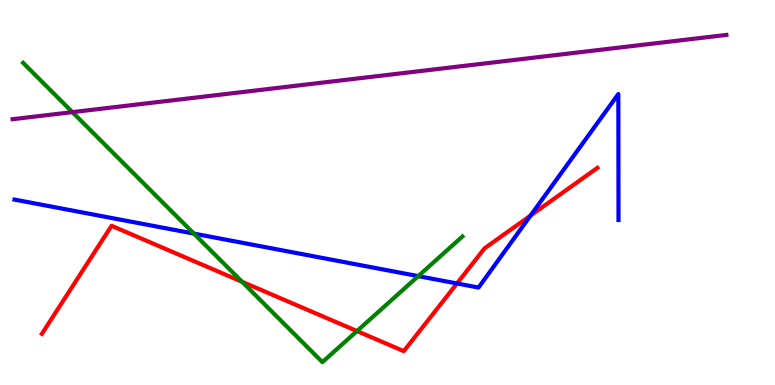[{'lines': ['blue', 'red'], 'intersections': [{'x': 5.9, 'y': 2.64}, {'x': 6.85, 'y': 4.4}]}, {'lines': ['green', 'red'], 'intersections': [{'x': 3.12, 'y': 2.68}, {'x': 4.61, 'y': 1.4}]}, {'lines': ['purple', 'red'], 'intersections': []}, {'lines': ['blue', 'green'], 'intersections': [{'x': 2.5, 'y': 3.93}, {'x': 5.4, 'y': 2.83}]}, {'lines': ['blue', 'purple'], 'intersections': []}, {'lines': ['green', 'purple'], 'intersections': [{'x': 0.934, 'y': 7.09}]}]